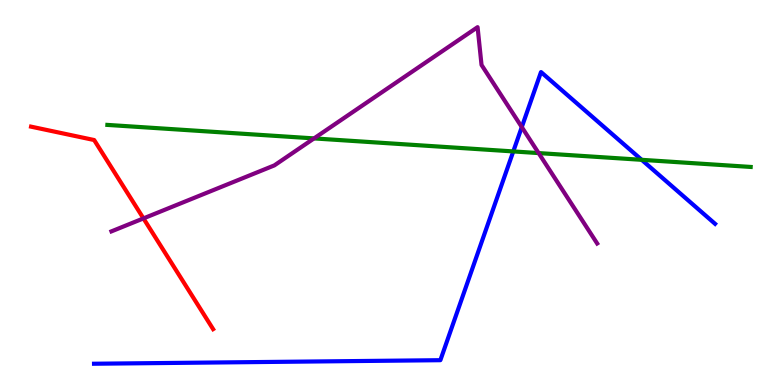[{'lines': ['blue', 'red'], 'intersections': []}, {'lines': ['green', 'red'], 'intersections': []}, {'lines': ['purple', 'red'], 'intersections': [{'x': 1.85, 'y': 4.33}]}, {'lines': ['blue', 'green'], 'intersections': [{'x': 6.62, 'y': 6.07}, {'x': 8.28, 'y': 5.85}]}, {'lines': ['blue', 'purple'], 'intersections': [{'x': 6.73, 'y': 6.7}]}, {'lines': ['green', 'purple'], 'intersections': [{'x': 4.05, 'y': 6.4}, {'x': 6.95, 'y': 6.02}]}]